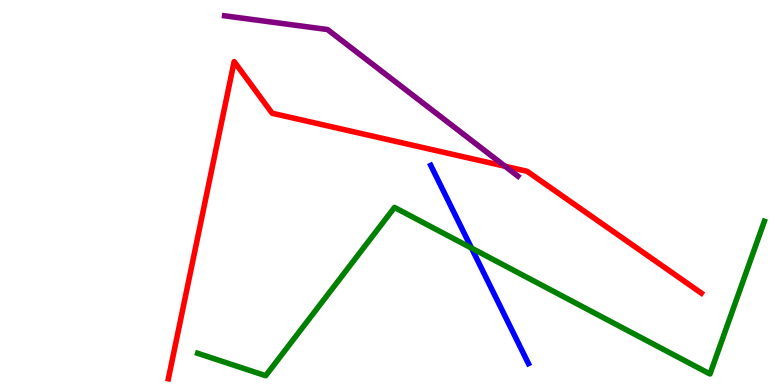[{'lines': ['blue', 'red'], 'intersections': []}, {'lines': ['green', 'red'], 'intersections': []}, {'lines': ['purple', 'red'], 'intersections': [{'x': 6.52, 'y': 5.68}]}, {'lines': ['blue', 'green'], 'intersections': [{'x': 6.08, 'y': 3.56}]}, {'lines': ['blue', 'purple'], 'intersections': []}, {'lines': ['green', 'purple'], 'intersections': []}]